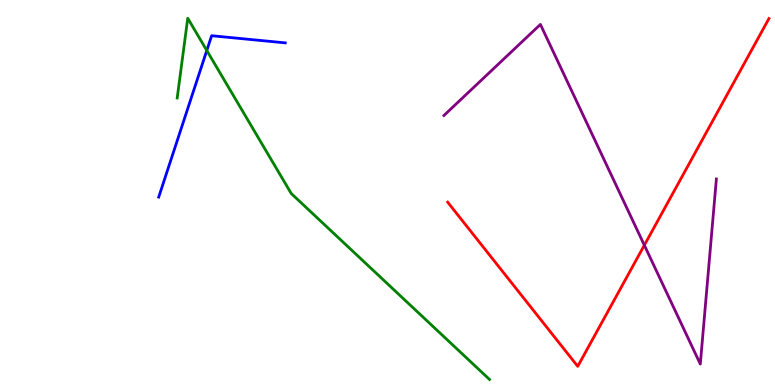[{'lines': ['blue', 'red'], 'intersections': []}, {'lines': ['green', 'red'], 'intersections': []}, {'lines': ['purple', 'red'], 'intersections': [{'x': 8.31, 'y': 3.63}]}, {'lines': ['blue', 'green'], 'intersections': [{'x': 2.67, 'y': 8.69}]}, {'lines': ['blue', 'purple'], 'intersections': []}, {'lines': ['green', 'purple'], 'intersections': []}]